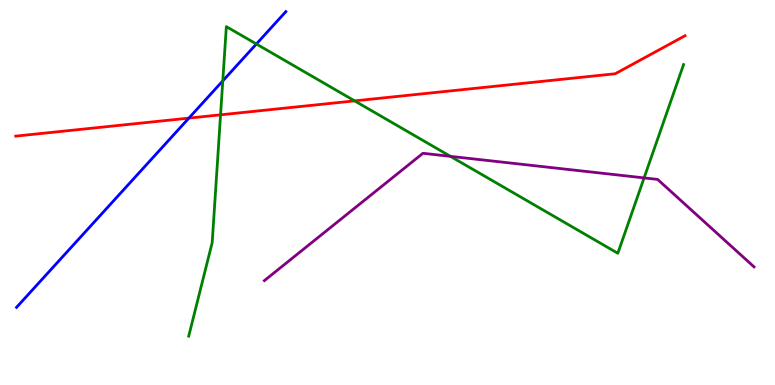[{'lines': ['blue', 'red'], 'intersections': [{'x': 2.44, 'y': 6.93}]}, {'lines': ['green', 'red'], 'intersections': [{'x': 2.85, 'y': 7.02}, {'x': 4.58, 'y': 7.38}]}, {'lines': ['purple', 'red'], 'intersections': []}, {'lines': ['blue', 'green'], 'intersections': [{'x': 2.87, 'y': 7.9}, {'x': 3.31, 'y': 8.86}]}, {'lines': ['blue', 'purple'], 'intersections': []}, {'lines': ['green', 'purple'], 'intersections': [{'x': 5.81, 'y': 5.94}, {'x': 8.31, 'y': 5.38}]}]